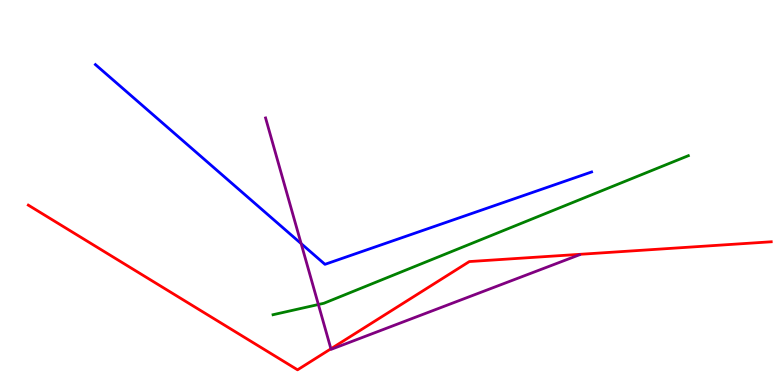[{'lines': ['blue', 'red'], 'intersections': []}, {'lines': ['green', 'red'], 'intersections': []}, {'lines': ['purple', 'red'], 'intersections': [{'x': 4.27, 'y': 0.94}]}, {'lines': ['blue', 'green'], 'intersections': []}, {'lines': ['blue', 'purple'], 'intersections': [{'x': 3.89, 'y': 3.67}]}, {'lines': ['green', 'purple'], 'intersections': [{'x': 4.11, 'y': 2.09}]}]